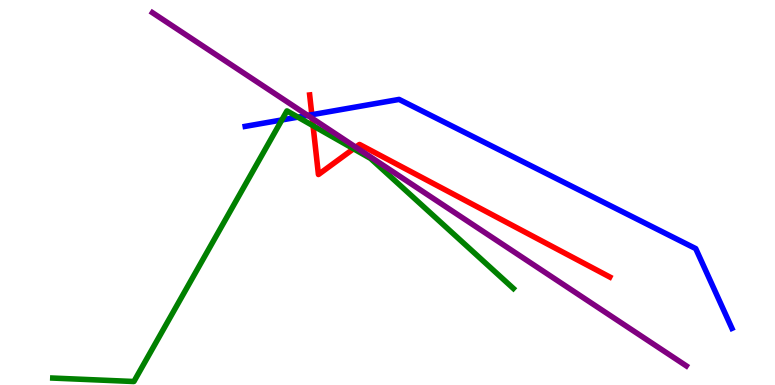[{'lines': ['blue', 'red'], 'intersections': [{'x': 4.02, 'y': 7.02}]}, {'lines': ['green', 'red'], 'intersections': [{'x': 4.04, 'y': 6.73}, {'x': 4.56, 'y': 6.14}]}, {'lines': ['purple', 'red'], 'intersections': [{'x': 4.03, 'y': 6.92}, {'x': 4.59, 'y': 6.18}]}, {'lines': ['blue', 'green'], 'intersections': [{'x': 3.64, 'y': 6.88}, {'x': 3.84, 'y': 6.96}]}, {'lines': ['blue', 'purple'], 'intersections': [{'x': 3.97, 'y': 7.0}]}, {'lines': ['green', 'purple'], 'intersections': []}]